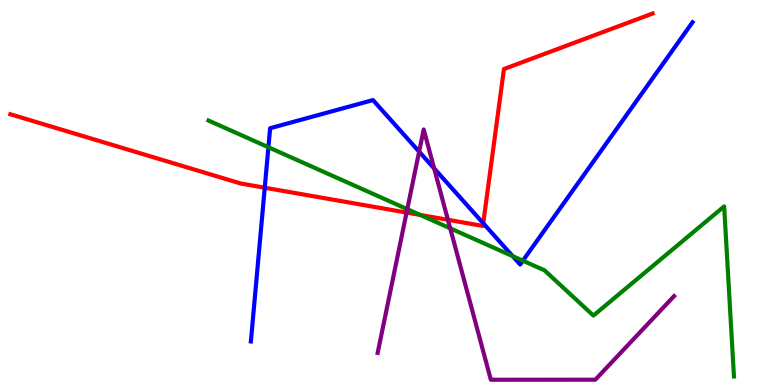[{'lines': ['blue', 'red'], 'intersections': [{'x': 3.42, 'y': 5.12}, {'x': 6.24, 'y': 4.2}]}, {'lines': ['green', 'red'], 'intersections': [{'x': 5.42, 'y': 4.42}]}, {'lines': ['purple', 'red'], 'intersections': [{'x': 5.25, 'y': 4.48}, {'x': 5.78, 'y': 4.29}]}, {'lines': ['blue', 'green'], 'intersections': [{'x': 3.46, 'y': 6.18}, {'x': 6.62, 'y': 3.35}, {'x': 6.75, 'y': 3.23}]}, {'lines': ['blue', 'purple'], 'intersections': [{'x': 5.41, 'y': 6.06}, {'x': 5.6, 'y': 5.63}]}, {'lines': ['green', 'purple'], 'intersections': [{'x': 5.26, 'y': 4.57}, {'x': 5.81, 'y': 4.07}]}]